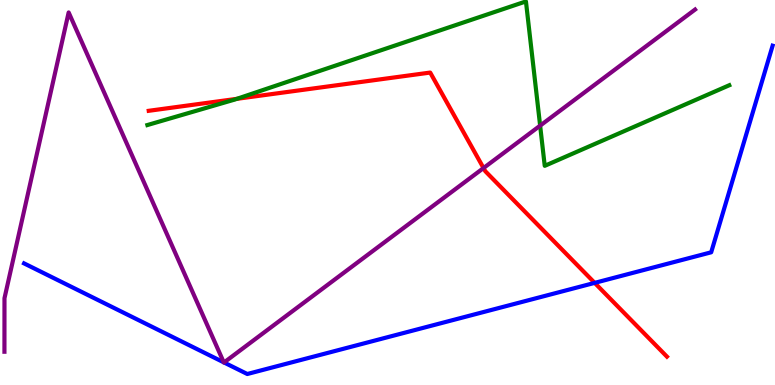[{'lines': ['blue', 'red'], 'intersections': [{'x': 7.67, 'y': 2.65}]}, {'lines': ['green', 'red'], 'intersections': [{'x': 3.06, 'y': 7.43}]}, {'lines': ['purple', 'red'], 'intersections': [{'x': 6.24, 'y': 5.64}]}, {'lines': ['blue', 'green'], 'intersections': []}, {'lines': ['blue', 'purple'], 'intersections': [{'x': 2.89, 'y': 0.588}, {'x': 2.89, 'y': 0.585}]}, {'lines': ['green', 'purple'], 'intersections': [{'x': 6.97, 'y': 6.74}]}]